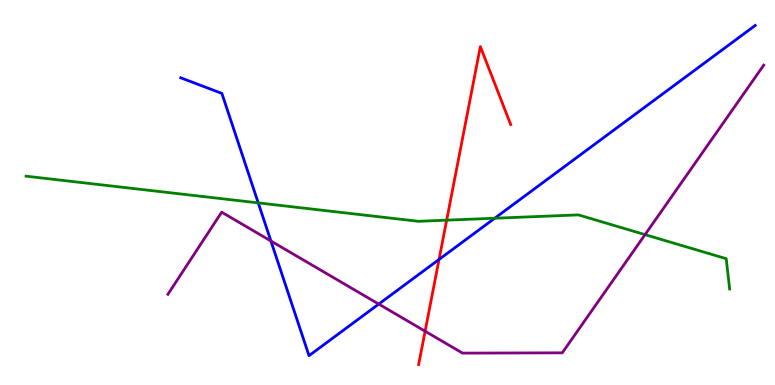[{'lines': ['blue', 'red'], 'intersections': [{'x': 5.67, 'y': 3.26}]}, {'lines': ['green', 'red'], 'intersections': [{'x': 5.76, 'y': 4.28}]}, {'lines': ['purple', 'red'], 'intersections': [{'x': 5.49, 'y': 1.4}]}, {'lines': ['blue', 'green'], 'intersections': [{'x': 3.33, 'y': 4.73}, {'x': 6.38, 'y': 4.33}]}, {'lines': ['blue', 'purple'], 'intersections': [{'x': 3.5, 'y': 3.74}, {'x': 4.89, 'y': 2.1}]}, {'lines': ['green', 'purple'], 'intersections': [{'x': 8.32, 'y': 3.91}]}]